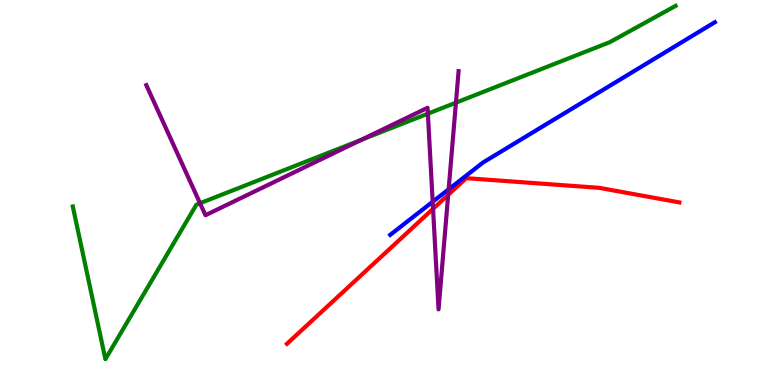[{'lines': ['blue', 'red'], 'intersections': []}, {'lines': ['green', 'red'], 'intersections': []}, {'lines': ['purple', 'red'], 'intersections': [{'x': 5.59, 'y': 4.58}, {'x': 5.78, 'y': 4.94}]}, {'lines': ['blue', 'green'], 'intersections': []}, {'lines': ['blue', 'purple'], 'intersections': [{'x': 5.58, 'y': 4.76}, {'x': 5.79, 'y': 5.08}]}, {'lines': ['green', 'purple'], 'intersections': [{'x': 2.58, 'y': 4.72}, {'x': 4.66, 'y': 6.37}, {'x': 5.52, 'y': 7.05}, {'x': 5.88, 'y': 7.33}]}]